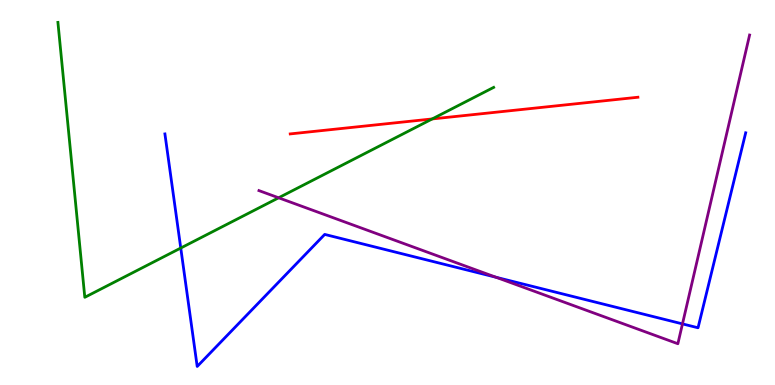[{'lines': ['blue', 'red'], 'intersections': []}, {'lines': ['green', 'red'], 'intersections': [{'x': 5.58, 'y': 6.91}]}, {'lines': ['purple', 'red'], 'intersections': []}, {'lines': ['blue', 'green'], 'intersections': [{'x': 2.33, 'y': 3.56}]}, {'lines': ['blue', 'purple'], 'intersections': [{'x': 6.4, 'y': 2.8}, {'x': 8.81, 'y': 1.59}]}, {'lines': ['green', 'purple'], 'intersections': [{'x': 3.6, 'y': 4.86}]}]